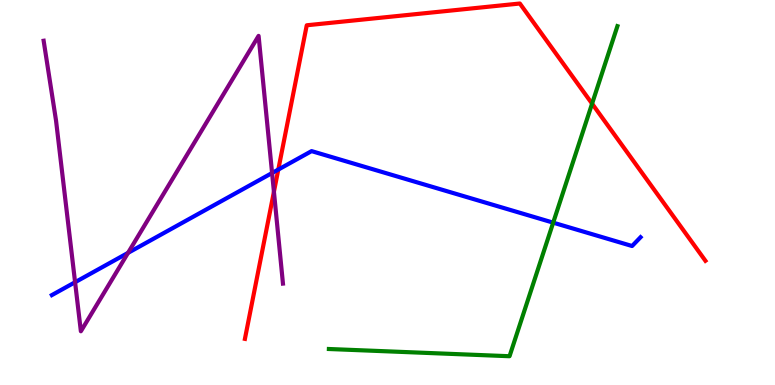[{'lines': ['blue', 'red'], 'intersections': [{'x': 3.59, 'y': 5.6}]}, {'lines': ['green', 'red'], 'intersections': [{'x': 7.64, 'y': 7.31}]}, {'lines': ['purple', 'red'], 'intersections': [{'x': 3.53, 'y': 5.02}]}, {'lines': ['blue', 'green'], 'intersections': [{'x': 7.14, 'y': 4.22}]}, {'lines': ['blue', 'purple'], 'intersections': [{'x': 0.969, 'y': 2.67}, {'x': 1.65, 'y': 3.43}, {'x': 3.51, 'y': 5.51}]}, {'lines': ['green', 'purple'], 'intersections': []}]